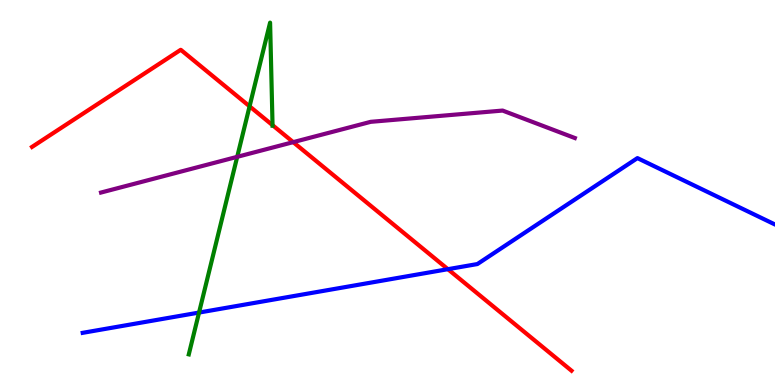[{'lines': ['blue', 'red'], 'intersections': [{'x': 5.78, 'y': 3.01}]}, {'lines': ['green', 'red'], 'intersections': [{'x': 3.22, 'y': 7.24}, {'x': 3.52, 'y': 6.75}]}, {'lines': ['purple', 'red'], 'intersections': [{'x': 3.78, 'y': 6.31}]}, {'lines': ['blue', 'green'], 'intersections': [{'x': 2.57, 'y': 1.88}]}, {'lines': ['blue', 'purple'], 'intersections': []}, {'lines': ['green', 'purple'], 'intersections': [{'x': 3.06, 'y': 5.93}]}]